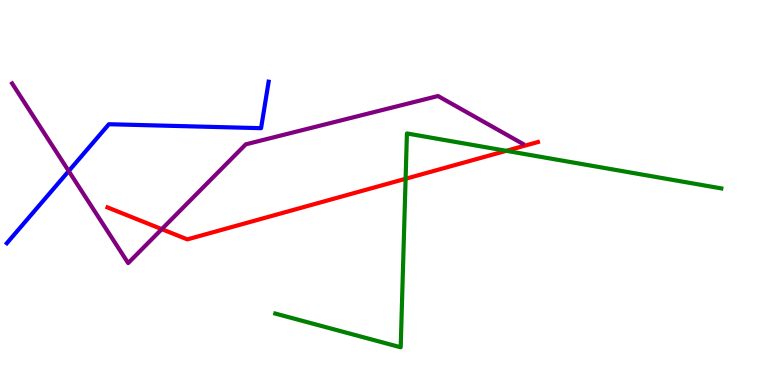[{'lines': ['blue', 'red'], 'intersections': []}, {'lines': ['green', 'red'], 'intersections': [{'x': 5.23, 'y': 5.36}, {'x': 6.53, 'y': 6.08}]}, {'lines': ['purple', 'red'], 'intersections': [{'x': 2.09, 'y': 4.05}]}, {'lines': ['blue', 'green'], 'intersections': []}, {'lines': ['blue', 'purple'], 'intersections': [{'x': 0.887, 'y': 5.56}]}, {'lines': ['green', 'purple'], 'intersections': []}]